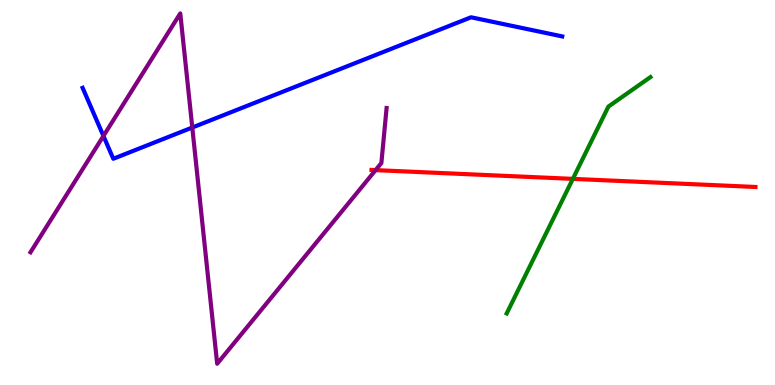[{'lines': ['blue', 'red'], 'intersections': []}, {'lines': ['green', 'red'], 'intersections': [{'x': 7.39, 'y': 5.35}]}, {'lines': ['purple', 'red'], 'intersections': [{'x': 4.85, 'y': 5.58}]}, {'lines': ['blue', 'green'], 'intersections': []}, {'lines': ['blue', 'purple'], 'intersections': [{'x': 1.33, 'y': 6.47}, {'x': 2.48, 'y': 6.69}]}, {'lines': ['green', 'purple'], 'intersections': []}]